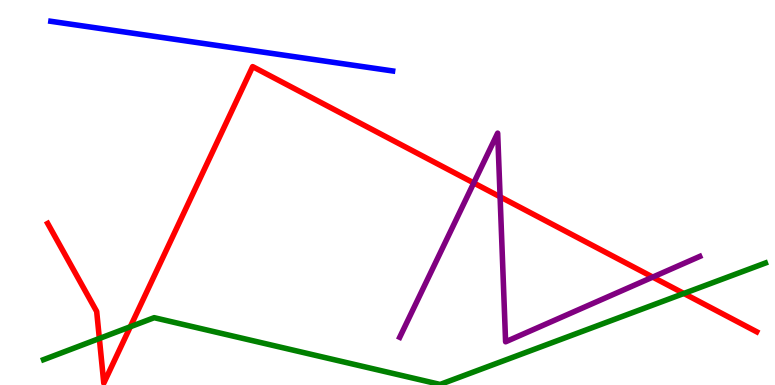[{'lines': ['blue', 'red'], 'intersections': []}, {'lines': ['green', 'red'], 'intersections': [{'x': 1.28, 'y': 1.21}, {'x': 1.68, 'y': 1.51}, {'x': 8.82, 'y': 2.38}]}, {'lines': ['purple', 'red'], 'intersections': [{'x': 6.11, 'y': 5.25}, {'x': 6.45, 'y': 4.89}, {'x': 8.42, 'y': 2.8}]}, {'lines': ['blue', 'green'], 'intersections': []}, {'lines': ['blue', 'purple'], 'intersections': []}, {'lines': ['green', 'purple'], 'intersections': []}]